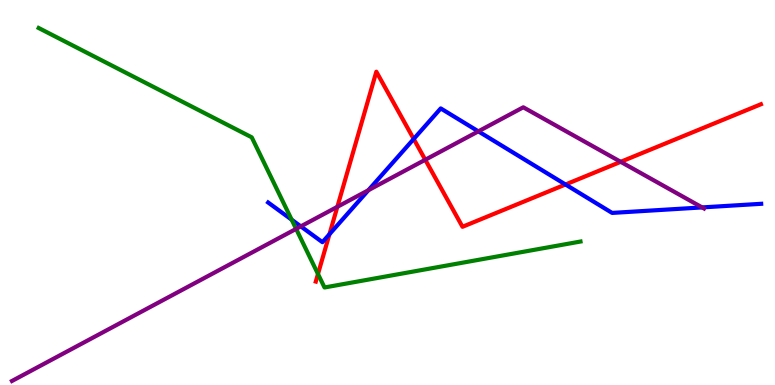[{'lines': ['blue', 'red'], 'intersections': [{'x': 4.25, 'y': 3.92}, {'x': 5.34, 'y': 6.39}, {'x': 7.3, 'y': 5.21}]}, {'lines': ['green', 'red'], 'intersections': [{'x': 4.1, 'y': 2.88}]}, {'lines': ['purple', 'red'], 'intersections': [{'x': 4.35, 'y': 4.63}, {'x': 5.49, 'y': 5.85}, {'x': 8.01, 'y': 5.8}]}, {'lines': ['blue', 'green'], 'intersections': [{'x': 3.76, 'y': 4.29}]}, {'lines': ['blue', 'purple'], 'intersections': [{'x': 3.88, 'y': 4.12}, {'x': 4.75, 'y': 5.06}, {'x': 6.17, 'y': 6.59}, {'x': 9.06, 'y': 4.61}]}, {'lines': ['green', 'purple'], 'intersections': [{'x': 3.82, 'y': 4.05}]}]